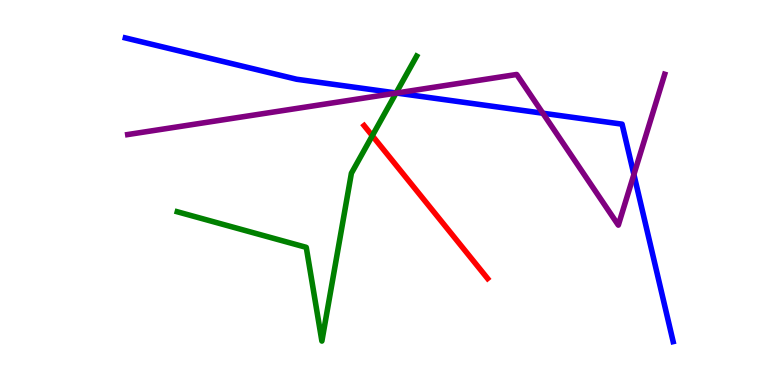[{'lines': ['blue', 'red'], 'intersections': []}, {'lines': ['green', 'red'], 'intersections': [{'x': 4.8, 'y': 6.47}]}, {'lines': ['purple', 'red'], 'intersections': []}, {'lines': ['blue', 'green'], 'intersections': [{'x': 5.11, 'y': 7.59}]}, {'lines': ['blue', 'purple'], 'intersections': [{'x': 5.12, 'y': 7.58}, {'x': 7.0, 'y': 7.06}, {'x': 8.18, 'y': 5.47}]}, {'lines': ['green', 'purple'], 'intersections': [{'x': 5.11, 'y': 7.58}]}]